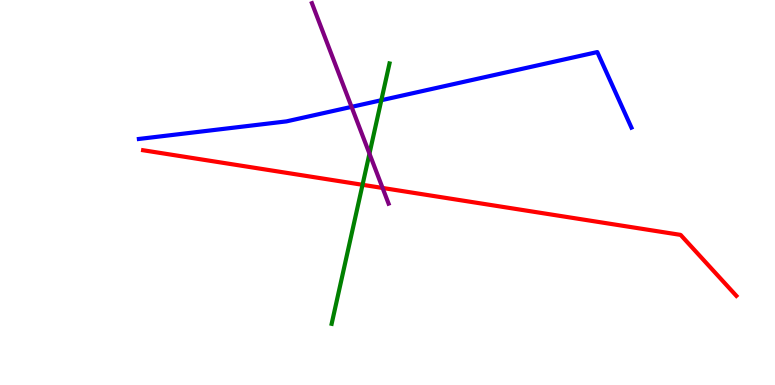[{'lines': ['blue', 'red'], 'intersections': []}, {'lines': ['green', 'red'], 'intersections': [{'x': 4.68, 'y': 5.2}]}, {'lines': ['purple', 'red'], 'intersections': [{'x': 4.94, 'y': 5.12}]}, {'lines': ['blue', 'green'], 'intersections': [{'x': 4.92, 'y': 7.4}]}, {'lines': ['blue', 'purple'], 'intersections': [{'x': 4.54, 'y': 7.22}]}, {'lines': ['green', 'purple'], 'intersections': [{'x': 4.77, 'y': 6.01}]}]